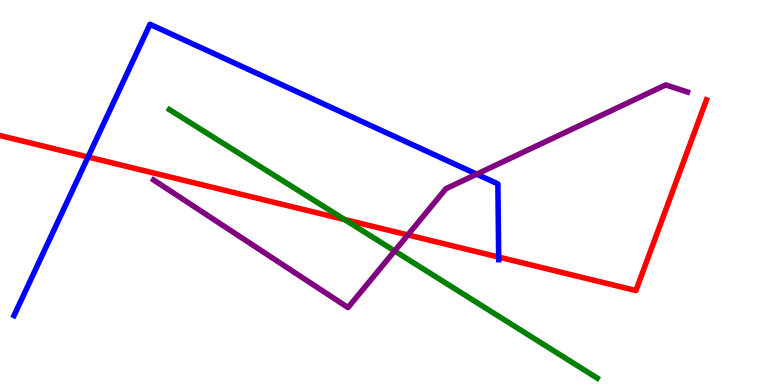[{'lines': ['blue', 'red'], 'intersections': [{'x': 1.14, 'y': 5.92}, {'x': 6.43, 'y': 3.32}]}, {'lines': ['green', 'red'], 'intersections': [{'x': 4.44, 'y': 4.3}]}, {'lines': ['purple', 'red'], 'intersections': [{'x': 5.26, 'y': 3.9}]}, {'lines': ['blue', 'green'], 'intersections': []}, {'lines': ['blue', 'purple'], 'intersections': [{'x': 6.15, 'y': 5.48}]}, {'lines': ['green', 'purple'], 'intersections': [{'x': 5.09, 'y': 3.48}]}]